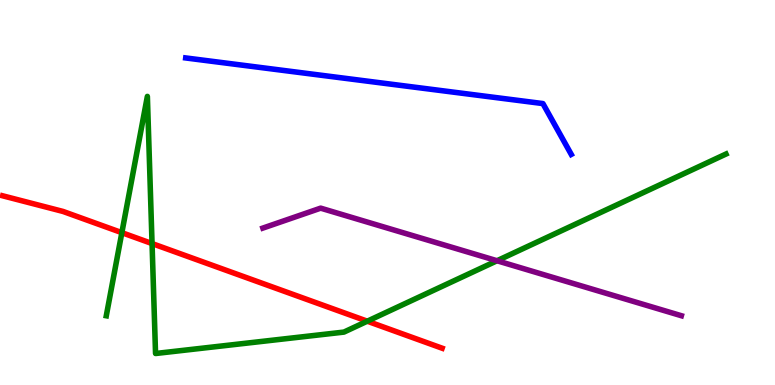[{'lines': ['blue', 'red'], 'intersections': []}, {'lines': ['green', 'red'], 'intersections': [{'x': 1.57, 'y': 3.96}, {'x': 1.96, 'y': 3.67}, {'x': 4.74, 'y': 1.66}]}, {'lines': ['purple', 'red'], 'intersections': []}, {'lines': ['blue', 'green'], 'intersections': []}, {'lines': ['blue', 'purple'], 'intersections': []}, {'lines': ['green', 'purple'], 'intersections': [{'x': 6.41, 'y': 3.23}]}]